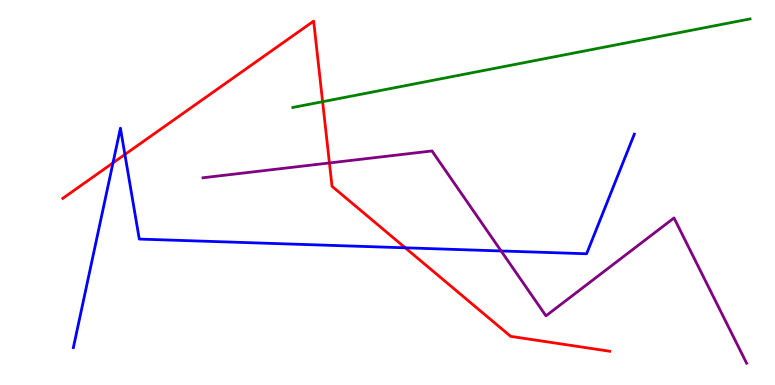[{'lines': ['blue', 'red'], 'intersections': [{'x': 1.46, 'y': 5.77}, {'x': 1.61, 'y': 5.99}, {'x': 5.23, 'y': 3.56}]}, {'lines': ['green', 'red'], 'intersections': [{'x': 4.16, 'y': 7.36}]}, {'lines': ['purple', 'red'], 'intersections': [{'x': 4.25, 'y': 5.77}]}, {'lines': ['blue', 'green'], 'intersections': []}, {'lines': ['blue', 'purple'], 'intersections': [{'x': 6.47, 'y': 3.48}]}, {'lines': ['green', 'purple'], 'intersections': []}]